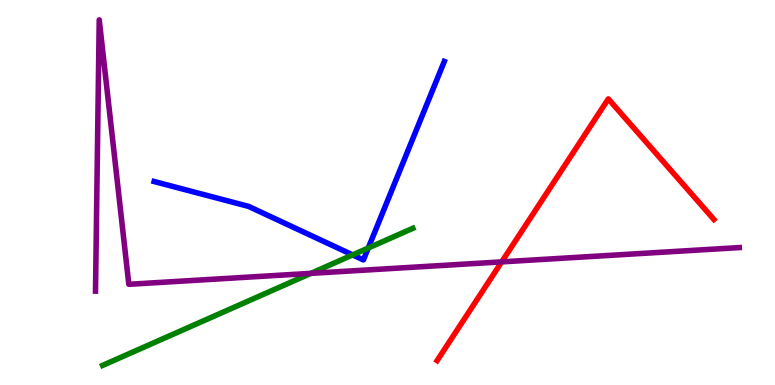[{'lines': ['blue', 'red'], 'intersections': []}, {'lines': ['green', 'red'], 'intersections': []}, {'lines': ['purple', 'red'], 'intersections': [{'x': 6.47, 'y': 3.2}]}, {'lines': ['blue', 'green'], 'intersections': [{'x': 4.55, 'y': 3.38}, {'x': 4.75, 'y': 3.56}]}, {'lines': ['blue', 'purple'], 'intersections': []}, {'lines': ['green', 'purple'], 'intersections': [{'x': 4.01, 'y': 2.9}]}]